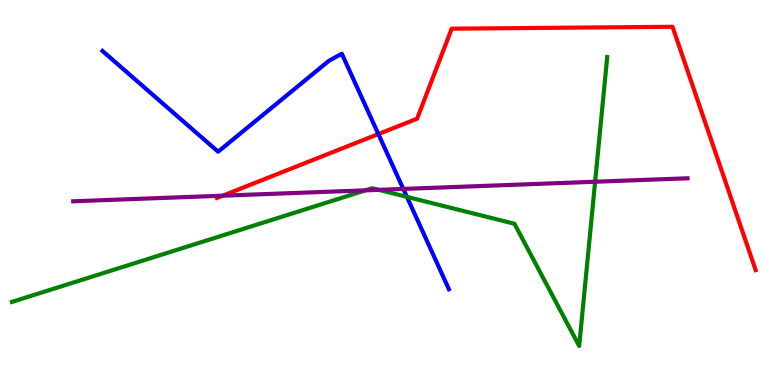[{'lines': ['blue', 'red'], 'intersections': [{'x': 4.88, 'y': 6.52}]}, {'lines': ['green', 'red'], 'intersections': []}, {'lines': ['purple', 'red'], 'intersections': [{'x': 2.87, 'y': 4.92}]}, {'lines': ['blue', 'green'], 'intersections': [{'x': 5.25, 'y': 4.89}]}, {'lines': ['blue', 'purple'], 'intersections': [{'x': 5.2, 'y': 5.09}]}, {'lines': ['green', 'purple'], 'intersections': [{'x': 4.72, 'y': 5.06}, {'x': 4.89, 'y': 5.07}, {'x': 7.68, 'y': 5.28}]}]